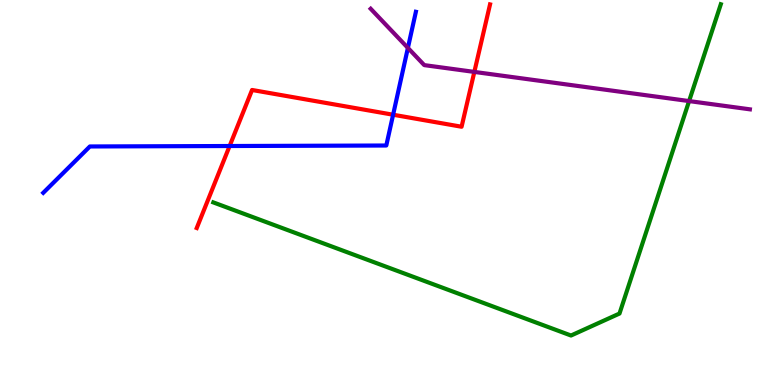[{'lines': ['blue', 'red'], 'intersections': [{'x': 2.96, 'y': 6.21}, {'x': 5.07, 'y': 7.02}]}, {'lines': ['green', 'red'], 'intersections': []}, {'lines': ['purple', 'red'], 'intersections': [{'x': 6.12, 'y': 8.13}]}, {'lines': ['blue', 'green'], 'intersections': []}, {'lines': ['blue', 'purple'], 'intersections': [{'x': 5.26, 'y': 8.76}]}, {'lines': ['green', 'purple'], 'intersections': [{'x': 8.89, 'y': 7.37}]}]